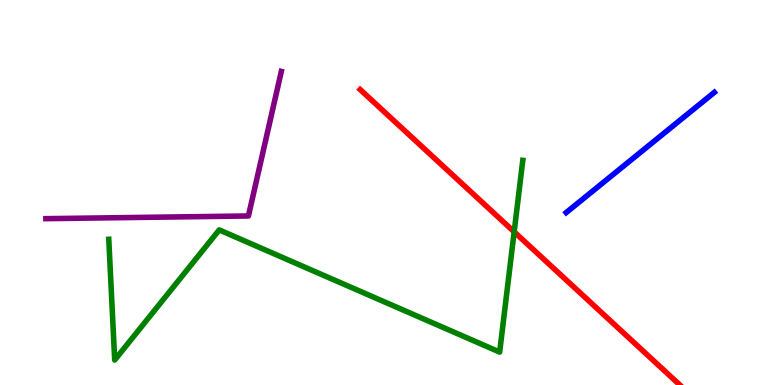[{'lines': ['blue', 'red'], 'intersections': []}, {'lines': ['green', 'red'], 'intersections': [{'x': 6.63, 'y': 3.98}]}, {'lines': ['purple', 'red'], 'intersections': []}, {'lines': ['blue', 'green'], 'intersections': []}, {'lines': ['blue', 'purple'], 'intersections': []}, {'lines': ['green', 'purple'], 'intersections': []}]